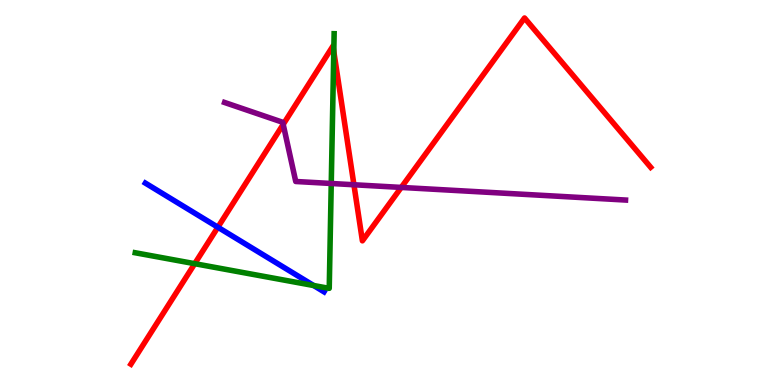[{'lines': ['blue', 'red'], 'intersections': [{'x': 2.81, 'y': 4.1}]}, {'lines': ['green', 'red'], 'intersections': [{'x': 2.51, 'y': 3.15}, {'x': 4.31, 'y': 8.67}]}, {'lines': ['purple', 'red'], 'intersections': [{'x': 3.65, 'y': 6.77}, {'x': 4.57, 'y': 5.2}, {'x': 5.18, 'y': 5.13}]}, {'lines': ['blue', 'green'], 'intersections': [{'x': 4.05, 'y': 2.58}]}, {'lines': ['blue', 'purple'], 'intersections': []}, {'lines': ['green', 'purple'], 'intersections': [{'x': 4.27, 'y': 5.23}]}]